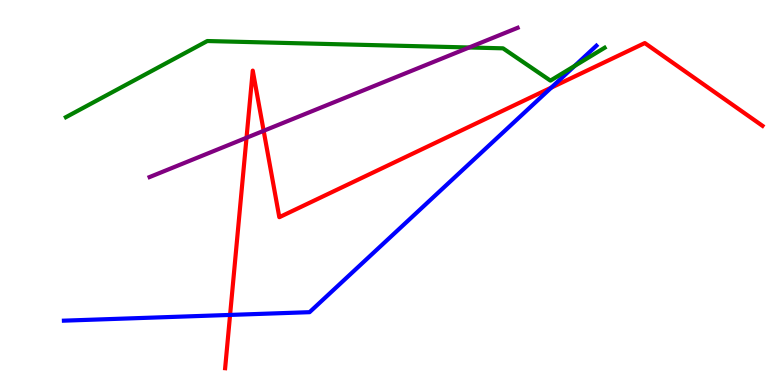[{'lines': ['blue', 'red'], 'intersections': [{'x': 2.97, 'y': 1.82}, {'x': 7.11, 'y': 7.72}]}, {'lines': ['green', 'red'], 'intersections': []}, {'lines': ['purple', 'red'], 'intersections': [{'x': 3.18, 'y': 6.42}, {'x': 3.4, 'y': 6.6}]}, {'lines': ['blue', 'green'], 'intersections': [{'x': 7.41, 'y': 8.29}]}, {'lines': ['blue', 'purple'], 'intersections': []}, {'lines': ['green', 'purple'], 'intersections': [{'x': 6.05, 'y': 8.77}]}]